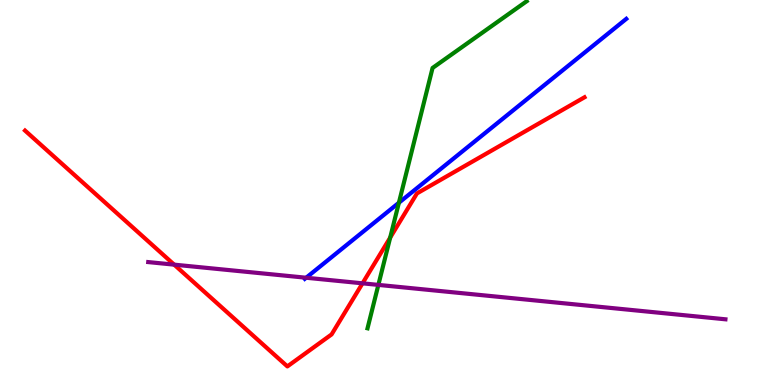[{'lines': ['blue', 'red'], 'intersections': []}, {'lines': ['green', 'red'], 'intersections': [{'x': 5.03, 'y': 3.83}]}, {'lines': ['purple', 'red'], 'intersections': [{'x': 2.25, 'y': 3.13}, {'x': 4.68, 'y': 2.64}]}, {'lines': ['blue', 'green'], 'intersections': [{'x': 5.15, 'y': 4.73}]}, {'lines': ['blue', 'purple'], 'intersections': [{'x': 3.95, 'y': 2.79}]}, {'lines': ['green', 'purple'], 'intersections': [{'x': 4.88, 'y': 2.6}]}]